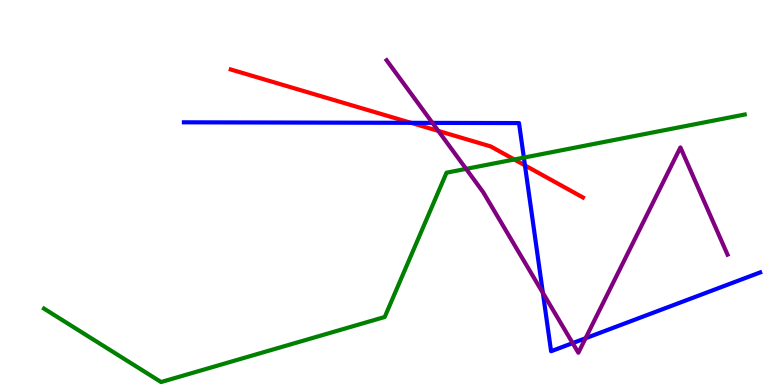[{'lines': ['blue', 'red'], 'intersections': [{'x': 5.3, 'y': 6.81}, {'x': 6.77, 'y': 5.7}]}, {'lines': ['green', 'red'], 'intersections': [{'x': 6.64, 'y': 5.86}]}, {'lines': ['purple', 'red'], 'intersections': [{'x': 5.66, 'y': 6.6}]}, {'lines': ['blue', 'green'], 'intersections': [{'x': 6.76, 'y': 5.91}]}, {'lines': ['blue', 'purple'], 'intersections': [{'x': 5.58, 'y': 6.81}, {'x': 7.0, 'y': 2.39}, {'x': 7.39, 'y': 1.09}, {'x': 7.56, 'y': 1.21}]}, {'lines': ['green', 'purple'], 'intersections': [{'x': 6.01, 'y': 5.61}]}]